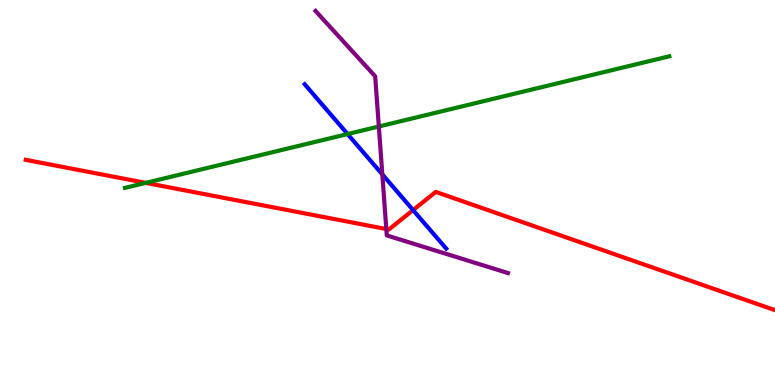[{'lines': ['blue', 'red'], 'intersections': [{'x': 5.33, 'y': 4.54}]}, {'lines': ['green', 'red'], 'intersections': [{'x': 1.88, 'y': 5.25}]}, {'lines': ['purple', 'red'], 'intersections': [{'x': 4.98, 'y': 4.05}]}, {'lines': ['blue', 'green'], 'intersections': [{'x': 4.49, 'y': 6.52}]}, {'lines': ['blue', 'purple'], 'intersections': [{'x': 4.93, 'y': 5.47}]}, {'lines': ['green', 'purple'], 'intersections': [{'x': 4.89, 'y': 6.71}]}]